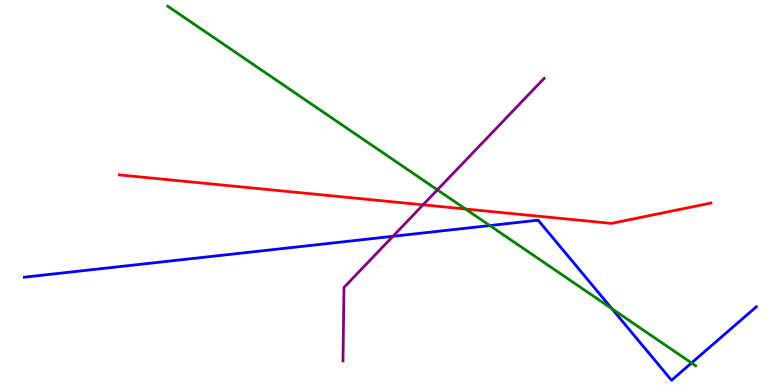[{'lines': ['blue', 'red'], 'intersections': []}, {'lines': ['green', 'red'], 'intersections': [{'x': 6.01, 'y': 4.57}]}, {'lines': ['purple', 'red'], 'intersections': [{'x': 5.46, 'y': 4.68}]}, {'lines': ['blue', 'green'], 'intersections': [{'x': 6.32, 'y': 4.14}, {'x': 7.9, 'y': 1.98}, {'x': 8.92, 'y': 0.573}]}, {'lines': ['blue', 'purple'], 'intersections': [{'x': 5.07, 'y': 3.86}]}, {'lines': ['green', 'purple'], 'intersections': [{'x': 5.64, 'y': 5.07}]}]